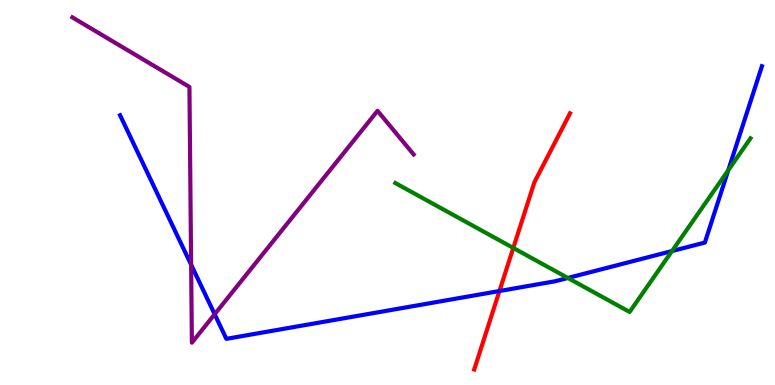[{'lines': ['blue', 'red'], 'intersections': [{'x': 6.44, 'y': 2.44}]}, {'lines': ['green', 'red'], 'intersections': [{'x': 6.62, 'y': 3.56}]}, {'lines': ['purple', 'red'], 'intersections': []}, {'lines': ['blue', 'green'], 'intersections': [{'x': 7.33, 'y': 2.78}, {'x': 8.67, 'y': 3.48}, {'x': 9.4, 'y': 5.58}]}, {'lines': ['blue', 'purple'], 'intersections': [{'x': 2.47, 'y': 3.12}, {'x': 2.77, 'y': 1.84}]}, {'lines': ['green', 'purple'], 'intersections': []}]